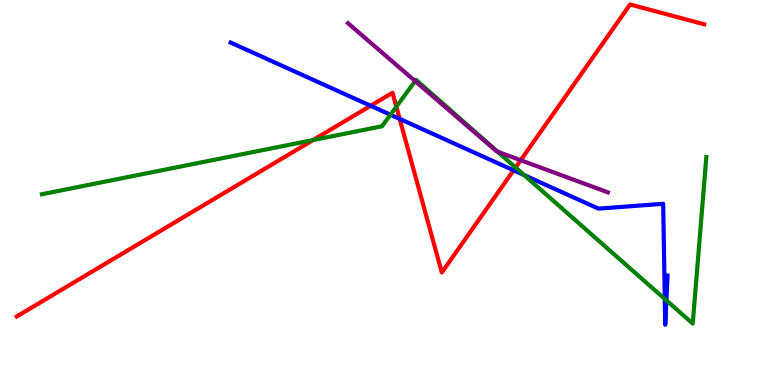[{'lines': ['blue', 'red'], 'intersections': [{'x': 4.78, 'y': 7.25}, {'x': 5.16, 'y': 6.91}, {'x': 6.63, 'y': 5.58}]}, {'lines': ['green', 'red'], 'intersections': [{'x': 4.04, 'y': 6.36}, {'x': 5.11, 'y': 7.23}, {'x': 6.65, 'y': 5.65}]}, {'lines': ['purple', 'red'], 'intersections': [{'x': 6.72, 'y': 5.84}]}, {'lines': ['blue', 'green'], 'intersections': [{'x': 5.04, 'y': 7.02}, {'x': 6.76, 'y': 5.45}, {'x': 8.58, 'y': 2.23}, {'x': 8.6, 'y': 2.2}]}, {'lines': ['blue', 'purple'], 'intersections': []}, {'lines': ['green', 'purple'], 'intersections': [{'x': 5.36, 'y': 7.89}, {'x': 6.42, 'y': 6.06}]}]